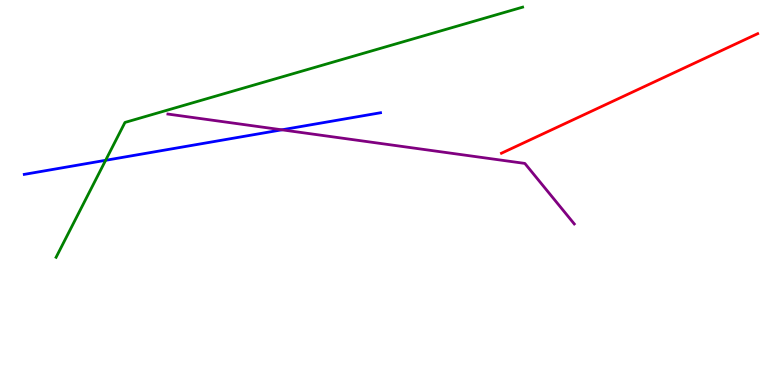[{'lines': ['blue', 'red'], 'intersections': []}, {'lines': ['green', 'red'], 'intersections': []}, {'lines': ['purple', 'red'], 'intersections': []}, {'lines': ['blue', 'green'], 'intersections': [{'x': 1.36, 'y': 5.84}]}, {'lines': ['blue', 'purple'], 'intersections': [{'x': 3.64, 'y': 6.63}]}, {'lines': ['green', 'purple'], 'intersections': []}]